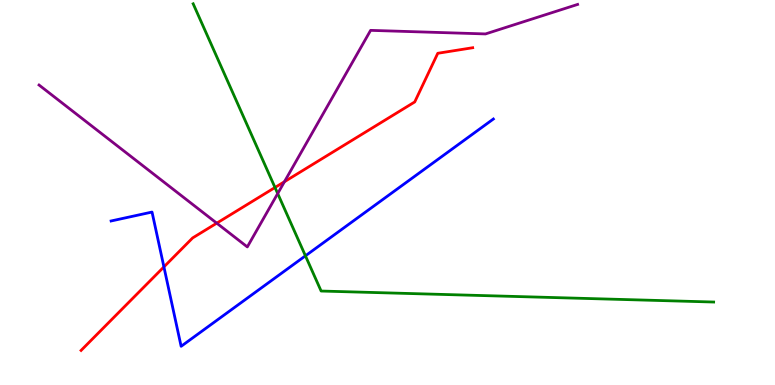[{'lines': ['blue', 'red'], 'intersections': [{'x': 2.12, 'y': 3.07}]}, {'lines': ['green', 'red'], 'intersections': [{'x': 3.55, 'y': 5.13}]}, {'lines': ['purple', 'red'], 'intersections': [{'x': 2.8, 'y': 4.2}, {'x': 3.67, 'y': 5.28}]}, {'lines': ['blue', 'green'], 'intersections': [{'x': 3.94, 'y': 3.36}]}, {'lines': ['blue', 'purple'], 'intersections': []}, {'lines': ['green', 'purple'], 'intersections': [{'x': 3.58, 'y': 4.97}]}]